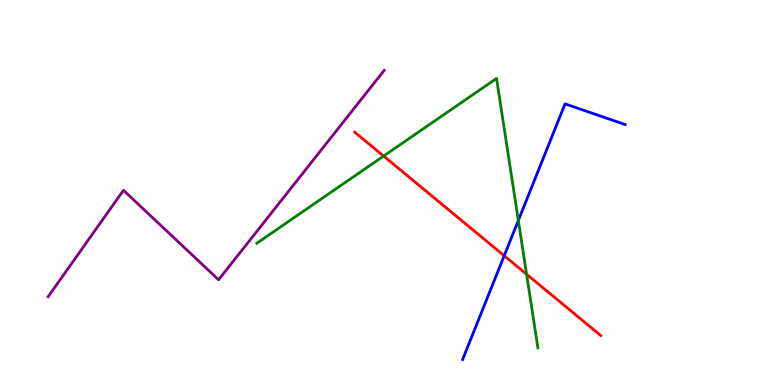[{'lines': ['blue', 'red'], 'intersections': [{'x': 6.51, 'y': 3.36}]}, {'lines': ['green', 'red'], 'intersections': [{'x': 4.95, 'y': 5.95}, {'x': 6.79, 'y': 2.88}]}, {'lines': ['purple', 'red'], 'intersections': []}, {'lines': ['blue', 'green'], 'intersections': [{'x': 6.69, 'y': 4.27}]}, {'lines': ['blue', 'purple'], 'intersections': []}, {'lines': ['green', 'purple'], 'intersections': []}]